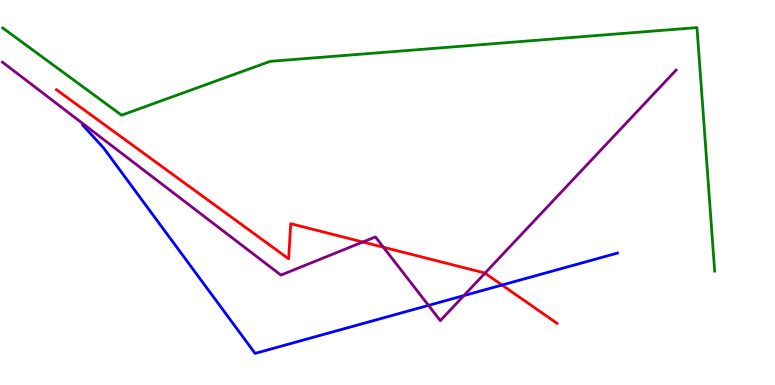[{'lines': ['blue', 'red'], 'intersections': [{'x': 6.48, 'y': 2.6}]}, {'lines': ['green', 'red'], 'intersections': []}, {'lines': ['purple', 'red'], 'intersections': [{'x': 4.68, 'y': 3.71}, {'x': 4.95, 'y': 3.58}, {'x': 6.26, 'y': 2.9}]}, {'lines': ['blue', 'green'], 'intersections': []}, {'lines': ['blue', 'purple'], 'intersections': [{'x': 5.53, 'y': 2.07}, {'x': 5.99, 'y': 2.32}]}, {'lines': ['green', 'purple'], 'intersections': []}]